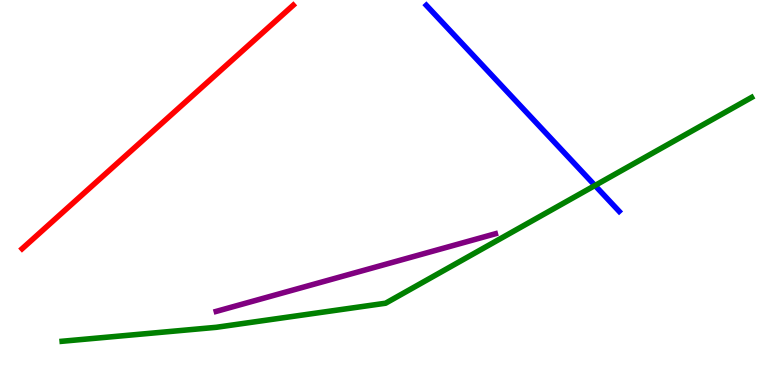[{'lines': ['blue', 'red'], 'intersections': []}, {'lines': ['green', 'red'], 'intersections': []}, {'lines': ['purple', 'red'], 'intersections': []}, {'lines': ['blue', 'green'], 'intersections': [{'x': 7.68, 'y': 5.18}]}, {'lines': ['blue', 'purple'], 'intersections': []}, {'lines': ['green', 'purple'], 'intersections': []}]